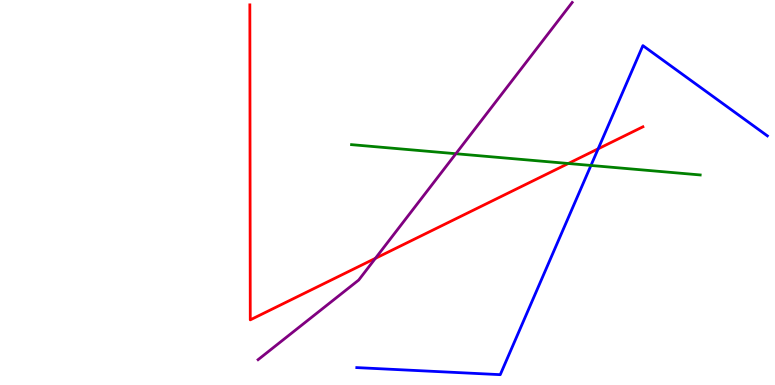[{'lines': ['blue', 'red'], 'intersections': [{'x': 7.72, 'y': 6.13}]}, {'lines': ['green', 'red'], 'intersections': [{'x': 7.33, 'y': 5.75}]}, {'lines': ['purple', 'red'], 'intersections': [{'x': 4.84, 'y': 3.29}]}, {'lines': ['blue', 'green'], 'intersections': [{'x': 7.63, 'y': 5.7}]}, {'lines': ['blue', 'purple'], 'intersections': []}, {'lines': ['green', 'purple'], 'intersections': [{'x': 5.88, 'y': 6.01}]}]